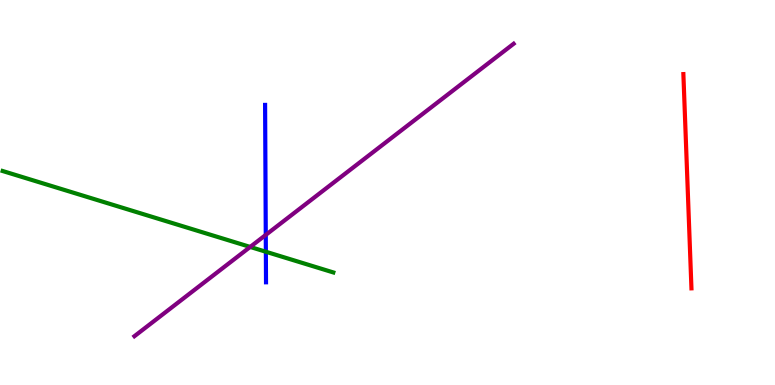[{'lines': ['blue', 'red'], 'intersections': []}, {'lines': ['green', 'red'], 'intersections': []}, {'lines': ['purple', 'red'], 'intersections': []}, {'lines': ['blue', 'green'], 'intersections': [{'x': 3.43, 'y': 3.46}]}, {'lines': ['blue', 'purple'], 'intersections': [{'x': 3.43, 'y': 3.9}]}, {'lines': ['green', 'purple'], 'intersections': [{'x': 3.23, 'y': 3.59}]}]